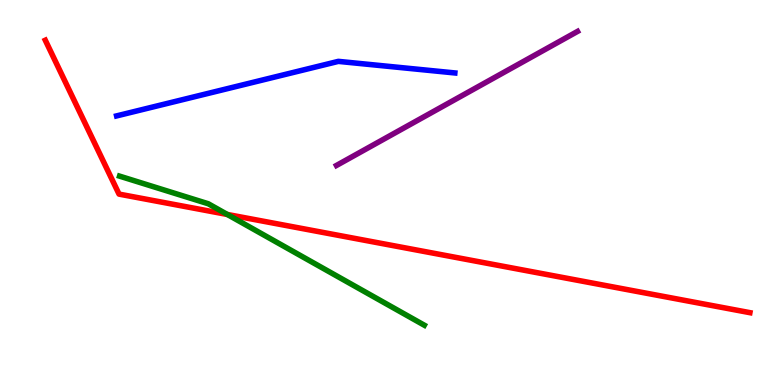[{'lines': ['blue', 'red'], 'intersections': []}, {'lines': ['green', 'red'], 'intersections': [{'x': 2.93, 'y': 4.43}]}, {'lines': ['purple', 'red'], 'intersections': []}, {'lines': ['blue', 'green'], 'intersections': []}, {'lines': ['blue', 'purple'], 'intersections': []}, {'lines': ['green', 'purple'], 'intersections': []}]